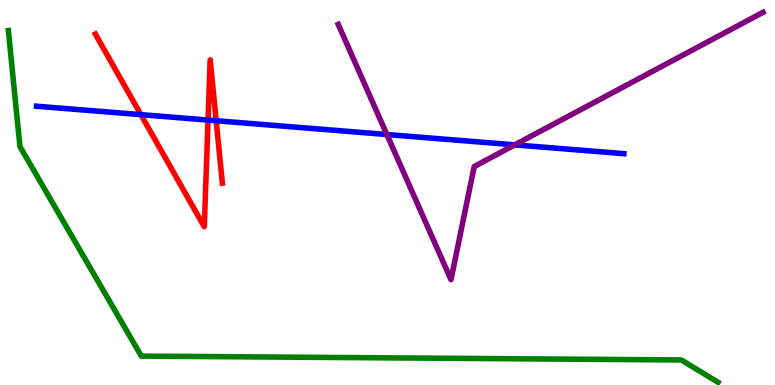[{'lines': ['blue', 'red'], 'intersections': [{'x': 1.82, 'y': 7.02}, {'x': 2.68, 'y': 6.88}, {'x': 2.79, 'y': 6.86}]}, {'lines': ['green', 'red'], 'intersections': []}, {'lines': ['purple', 'red'], 'intersections': []}, {'lines': ['blue', 'green'], 'intersections': []}, {'lines': ['blue', 'purple'], 'intersections': [{'x': 4.99, 'y': 6.51}, {'x': 6.64, 'y': 6.24}]}, {'lines': ['green', 'purple'], 'intersections': []}]